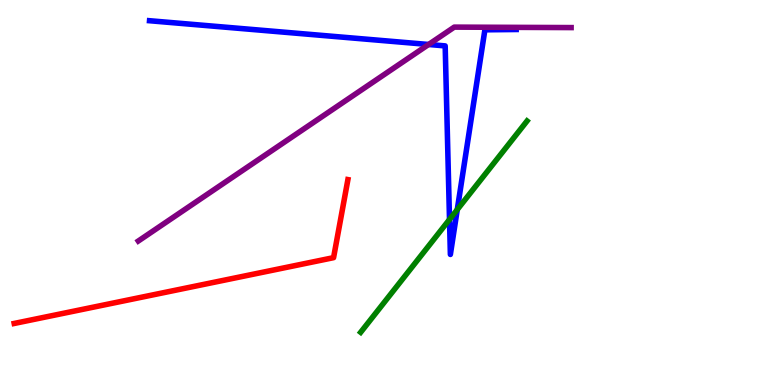[{'lines': ['blue', 'red'], 'intersections': []}, {'lines': ['green', 'red'], 'intersections': []}, {'lines': ['purple', 'red'], 'intersections': []}, {'lines': ['blue', 'green'], 'intersections': [{'x': 5.8, 'y': 4.3}, {'x': 5.9, 'y': 4.56}]}, {'lines': ['blue', 'purple'], 'intersections': [{'x': 5.53, 'y': 8.84}]}, {'lines': ['green', 'purple'], 'intersections': []}]